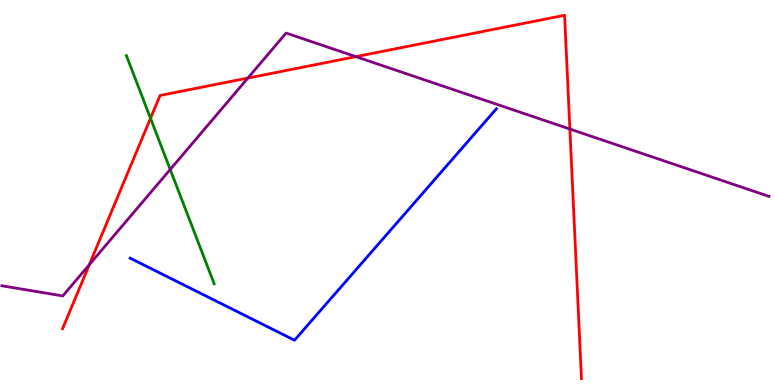[{'lines': ['blue', 'red'], 'intersections': []}, {'lines': ['green', 'red'], 'intersections': [{'x': 1.94, 'y': 6.93}]}, {'lines': ['purple', 'red'], 'intersections': [{'x': 1.15, 'y': 3.12}, {'x': 3.2, 'y': 7.97}, {'x': 4.59, 'y': 8.53}, {'x': 7.35, 'y': 6.65}]}, {'lines': ['blue', 'green'], 'intersections': []}, {'lines': ['blue', 'purple'], 'intersections': []}, {'lines': ['green', 'purple'], 'intersections': [{'x': 2.2, 'y': 5.6}]}]